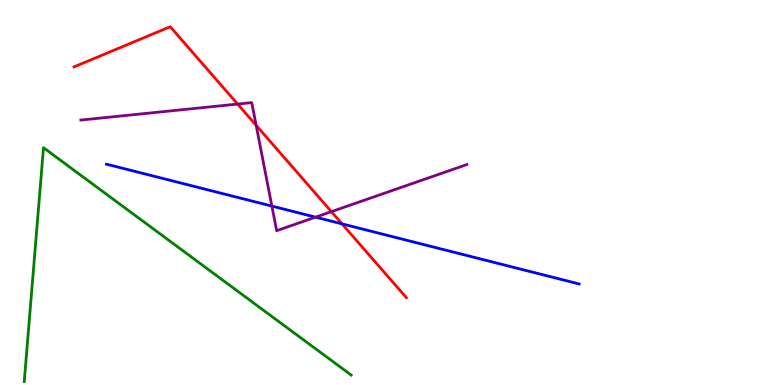[{'lines': ['blue', 'red'], 'intersections': [{'x': 4.41, 'y': 4.19}]}, {'lines': ['green', 'red'], 'intersections': []}, {'lines': ['purple', 'red'], 'intersections': [{'x': 3.07, 'y': 7.3}, {'x': 3.31, 'y': 6.74}, {'x': 4.28, 'y': 4.5}]}, {'lines': ['blue', 'green'], 'intersections': []}, {'lines': ['blue', 'purple'], 'intersections': [{'x': 3.51, 'y': 4.65}, {'x': 4.07, 'y': 4.36}]}, {'lines': ['green', 'purple'], 'intersections': []}]